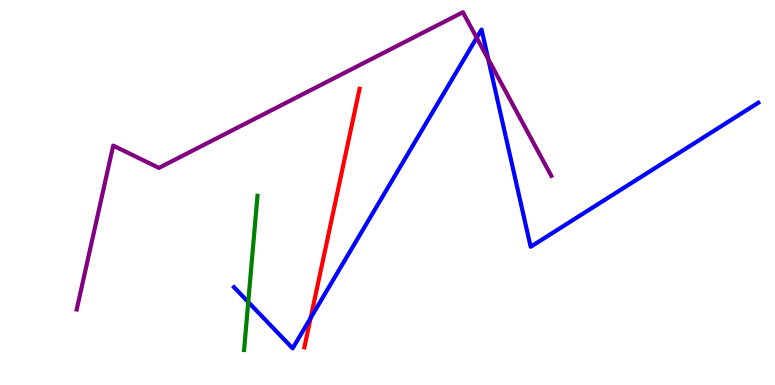[{'lines': ['blue', 'red'], 'intersections': [{'x': 4.01, 'y': 1.74}]}, {'lines': ['green', 'red'], 'intersections': []}, {'lines': ['purple', 'red'], 'intersections': []}, {'lines': ['blue', 'green'], 'intersections': [{'x': 3.2, 'y': 2.16}]}, {'lines': ['blue', 'purple'], 'intersections': [{'x': 6.15, 'y': 9.02}, {'x': 6.3, 'y': 8.46}]}, {'lines': ['green', 'purple'], 'intersections': []}]